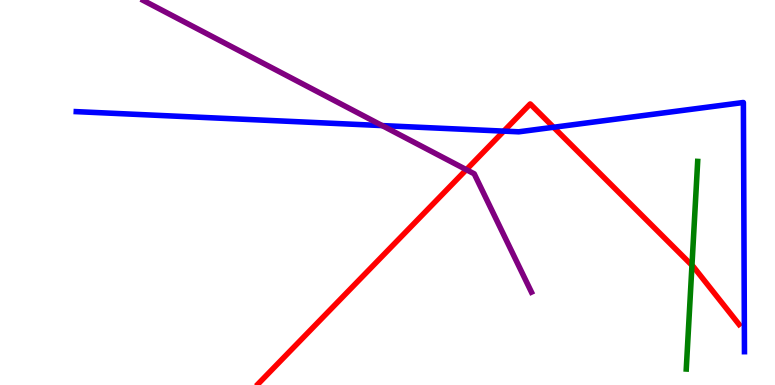[{'lines': ['blue', 'red'], 'intersections': [{'x': 6.5, 'y': 6.59}, {'x': 7.14, 'y': 6.69}]}, {'lines': ['green', 'red'], 'intersections': [{'x': 8.93, 'y': 3.11}]}, {'lines': ['purple', 'red'], 'intersections': [{'x': 6.02, 'y': 5.59}]}, {'lines': ['blue', 'green'], 'intersections': []}, {'lines': ['blue', 'purple'], 'intersections': [{'x': 4.93, 'y': 6.74}]}, {'lines': ['green', 'purple'], 'intersections': []}]